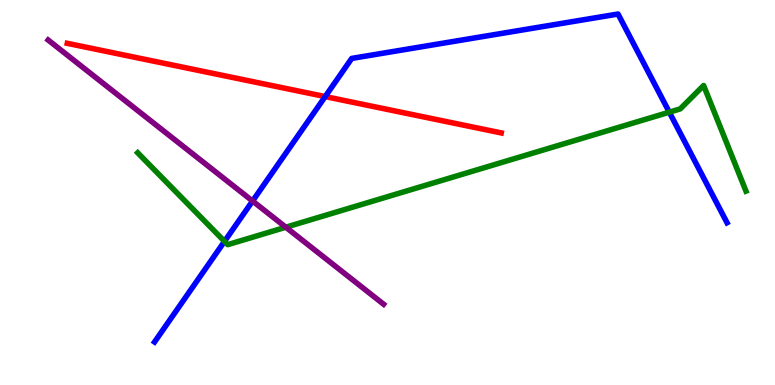[{'lines': ['blue', 'red'], 'intersections': [{'x': 4.2, 'y': 7.49}]}, {'lines': ['green', 'red'], 'intersections': []}, {'lines': ['purple', 'red'], 'intersections': []}, {'lines': ['blue', 'green'], 'intersections': [{'x': 2.9, 'y': 3.73}, {'x': 8.64, 'y': 7.09}]}, {'lines': ['blue', 'purple'], 'intersections': [{'x': 3.26, 'y': 4.78}]}, {'lines': ['green', 'purple'], 'intersections': [{'x': 3.69, 'y': 4.1}]}]